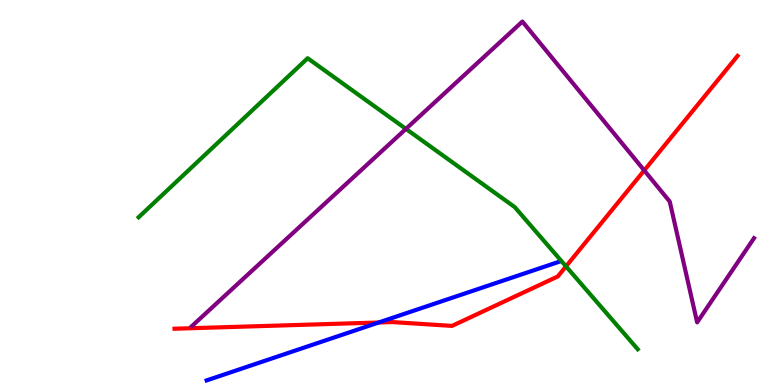[{'lines': ['blue', 'red'], 'intersections': [{'x': 4.89, 'y': 1.62}]}, {'lines': ['green', 'red'], 'intersections': [{'x': 7.3, 'y': 3.08}]}, {'lines': ['purple', 'red'], 'intersections': [{'x': 8.31, 'y': 5.57}]}, {'lines': ['blue', 'green'], 'intersections': []}, {'lines': ['blue', 'purple'], 'intersections': []}, {'lines': ['green', 'purple'], 'intersections': [{'x': 5.24, 'y': 6.65}]}]